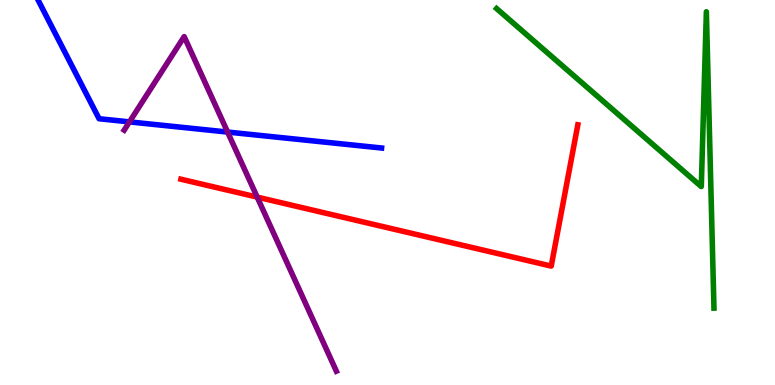[{'lines': ['blue', 'red'], 'intersections': []}, {'lines': ['green', 'red'], 'intersections': []}, {'lines': ['purple', 'red'], 'intersections': [{'x': 3.32, 'y': 4.88}]}, {'lines': ['blue', 'green'], 'intersections': []}, {'lines': ['blue', 'purple'], 'intersections': [{'x': 1.67, 'y': 6.83}, {'x': 2.94, 'y': 6.57}]}, {'lines': ['green', 'purple'], 'intersections': []}]